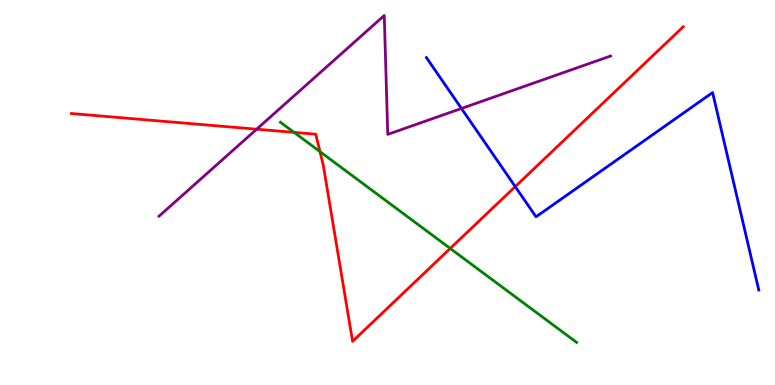[{'lines': ['blue', 'red'], 'intersections': [{'x': 6.65, 'y': 5.15}]}, {'lines': ['green', 'red'], 'intersections': [{'x': 3.79, 'y': 6.56}, {'x': 4.13, 'y': 6.06}, {'x': 5.81, 'y': 3.55}]}, {'lines': ['purple', 'red'], 'intersections': [{'x': 3.31, 'y': 6.64}]}, {'lines': ['blue', 'green'], 'intersections': []}, {'lines': ['blue', 'purple'], 'intersections': [{'x': 5.95, 'y': 7.18}]}, {'lines': ['green', 'purple'], 'intersections': []}]